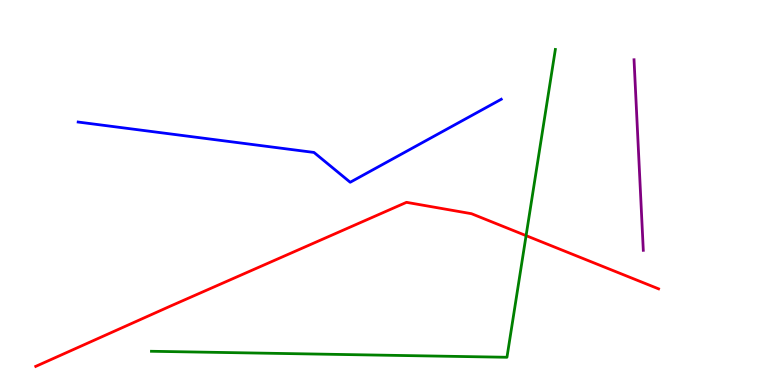[{'lines': ['blue', 'red'], 'intersections': []}, {'lines': ['green', 'red'], 'intersections': [{'x': 6.79, 'y': 3.88}]}, {'lines': ['purple', 'red'], 'intersections': []}, {'lines': ['blue', 'green'], 'intersections': []}, {'lines': ['blue', 'purple'], 'intersections': []}, {'lines': ['green', 'purple'], 'intersections': []}]